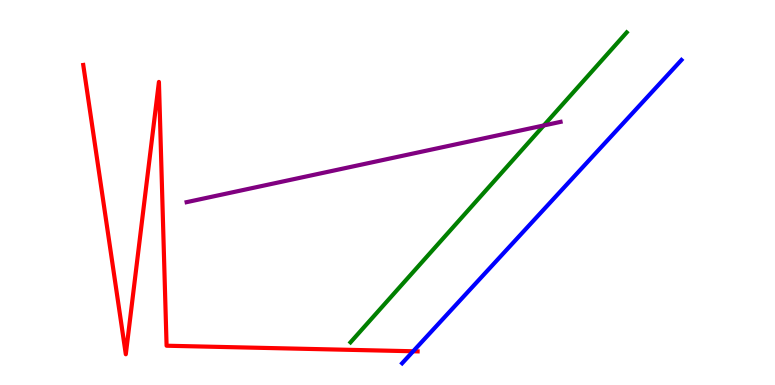[{'lines': ['blue', 'red'], 'intersections': [{'x': 5.33, 'y': 0.876}]}, {'lines': ['green', 'red'], 'intersections': []}, {'lines': ['purple', 'red'], 'intersections': []}, {'lines': ['blue', 'green'], 'intersections': []}, {'lines': ['blue', 'purple'], 'intersections': []}, {'lines': ['green', 'purple'], 'intersections': [{'x': 7.02, 'y': 6.74}]}]